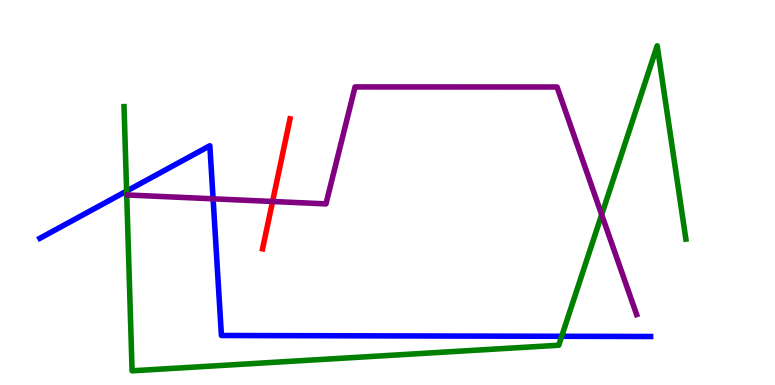[{'lines': ['blue', 'red'], 'intersections': []}, {'lines': ['green', 'red'], 'intersections': []}, {'lines': ['purple', 'red'], 'intersections': [{'x': 3.52, 'y': 4.77}]}, {'lines': ['blue', 'green'], 'intersections': [{'x': 1.63, 'y': 5.04}, {'x': 7.25, 'y': 1.27}]}, {'lines': ['blue', 'purple'], 'intersections': [{'x': 2.75, 'y': 4.84}]}, {'lines': ['green', 'purple'], 'intersections': [{'x': 7.76, 'y': 4.42}]}]